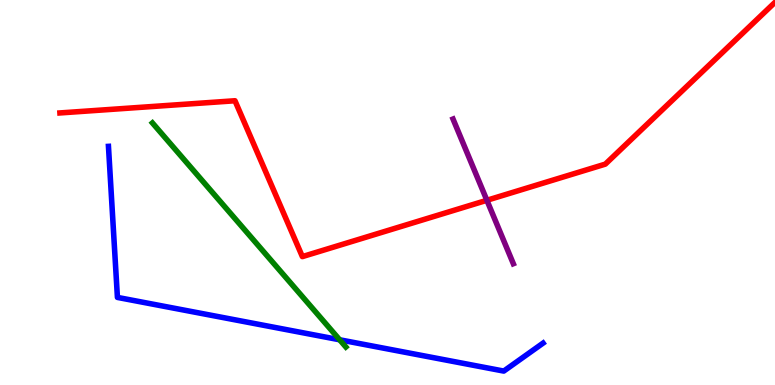[{'lines': ['blue', 'red'], 'intersections': []}, {'lines': ['green', 'red'], 'intersections': []}, {'lines': ['purple', 'red'], 'intersections': [{'x': 6.28, 'y': 4.8}]}, {'lines': ['blue', 'green'], 'intersections': [{'x': 4.38, 'y': 1.17}]}, {'lines': ['blue', 'purple'], 'intersections': []}, {'lines': ['green', 'purple'], 'intersections': []}]